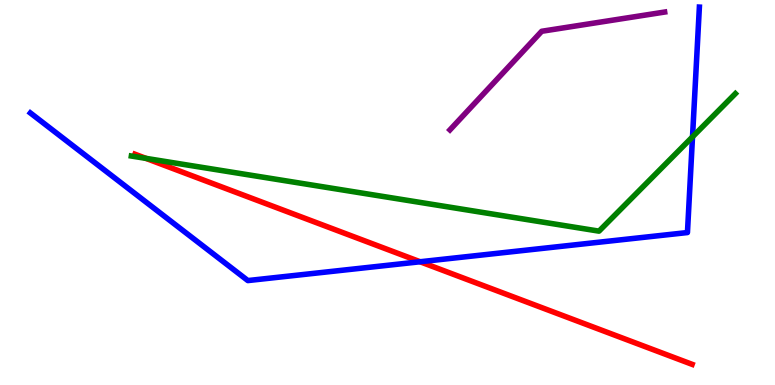[{'lines': ['blue', 'red'], 'intersections': [{'x': 5.42, 'y': 3.2}]}, {'lines': ['green', 'red'], 'intersections': [{'x': 1.88, 'y': 5.89}]}, {'lines': ['purple', 'red'], 'intersections': []}, {'lines': ['blue', 'green'], 'intersections': [{'x': 8.94, 'y': 6.45}]}, {'lines': ['blue', 'purple'], 'intersections': []}, {'lines': ['green', 'purple'], 'intersections': []}]